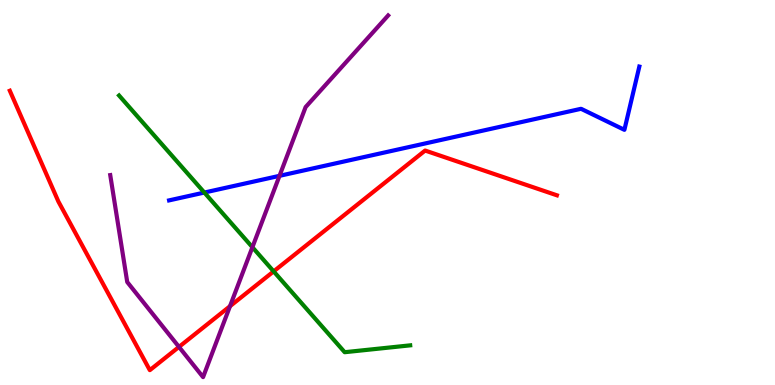[{'lines': ['blue', 'red'], 'intersections': []}, {'lines': ['green', 'red'], 'intersections': [{'x': 3.53, 'y': 2.95}]}, {'lines': ['purple', 'red'], 'intersections': [{'x': 2.31, 'y': 0.989}, {'x': 2.97, 'y': 2.05}]}, {'lines': ['blue', 'green'], 'intersections': [{'x': 2.64, 'y': 5.0}]}, {'lines': ['blue', 'purple'], 'intersections': [{'x': 3.61, 'y': 5.43}]}, {'lines': ['green', 'purple'], 'intersections': [{'x': 3.26, 'y': 3.58}]}]